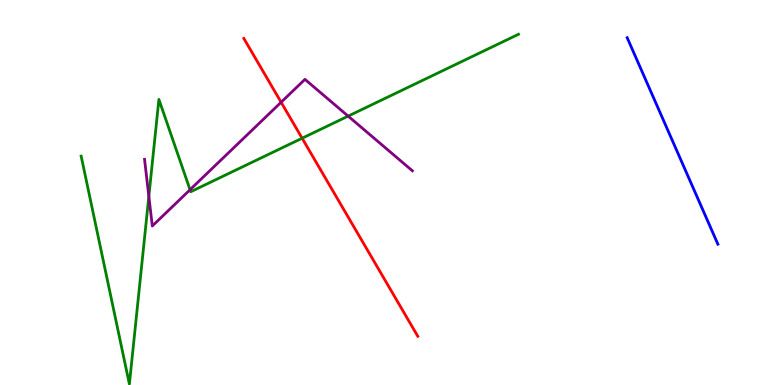[{'lines': ['blue', 'red'], 'intersections': []}, {'lines': ['green', 'red'], 'intersections': [{'x': 3.9, 'y': 6.41}]}, {'lines': ['purple', 'red'], 'intersections': [{'x': 3.63, 'y': 7.34}]}, {'lines': ['blue', 'green'], 'intersections': []}, {'lines': ['blue', 'purple'], 'intersections': []}, {'lines': ['green', 'purple'], 'intersections': [{'x': 1.92, 'y': 4.9}, {'x': 2.45, 'y': 5.07}, {'x': 4.49, 'y': 6.98}]}]